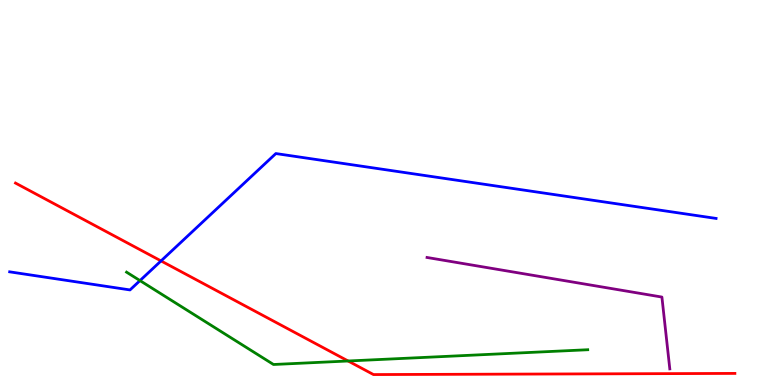[{'lines': ['blue', 'red'], 'intersections': [{'x': 2.08, 'y': 3.22}]}, {'lines': ['green', 'red'], 'intersections': [{'x': 4.49, 'y': 0.624}]}, {'lines': ['purple', 'red'], 'intersections': []}, {'lines': ['blue', 'green'], 'intersections': [{'x': 1.81, 'y': 2.71}]}, {'lines': ['blue', 'purple'], 'intersections': []}, {'lines': ['green', 'purple'], 'intersections': []}]